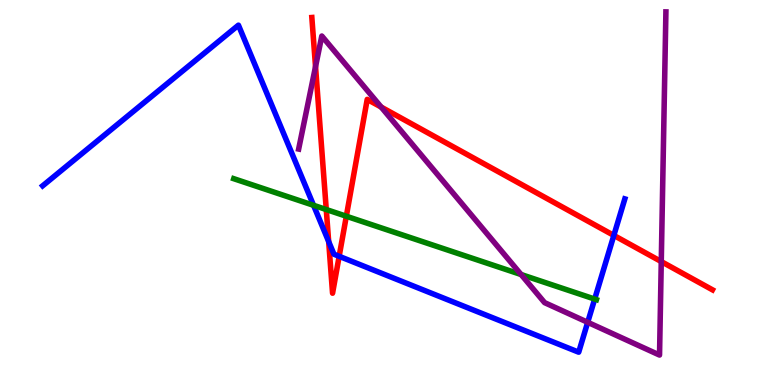[{'lines': ['blue', 'red'], 'intersections': [{'x': 4.24, 'y': 3.73}, {'x': 4.38, 'y': 3.34}, {'x': 7.92, 'y': 3.89}]}, {'lines': ['green', 'red'], 'intersections': [{'x': 4.21, 'y': 4.56}, {'x': 4.47, 'y': 4.38}]}, {'lines': ['purple', 'red'], 'intersections': [{'x': 4.07, 'y': 8.27}, {'x': 4.92, 'y': 7.22}, {'x': 8.53, 'y': 3.21}]}, {'lines': ['blue', 'green'], 'intersections': [{'x': 4.05, 'y': 4.67}, {'x': 7.67, 'y': 2.23}]}, {'lines': ['blue', 'purple'], 'intersections': [{'x': 7.58, 'y': 1.63}]}, {'lines': ['green', 'purple'], 'intersections': [{'x': 6.72, 'y': 2.87}]}]